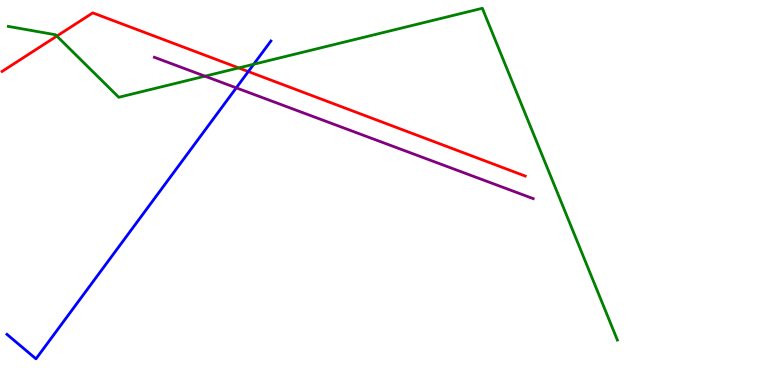[{'lines': ['blue', 'red'], 'intersections': [{'x': 3.2, 'y': 8.14}]}, {'lines': ['green', 'red'], 'intersections': [{'x': 0.734, 'y': 9.06}, {'x': 3.08, 'y': 8.24}]}, {'lines': ['purple', 'red'], 'intersections': []}, {'lines': ['blue', 'green'], 'intersections': [{'x': 3.27, 'y': 8.33}]}, {'lines': ['blue', 'purple'], 'intersections': [{'x': 3.05, 'y': 7.72}]}, {'lines': ['green', 'purple'], 'intersections': [{'x': 2.64, 'y': 8.02}]}]